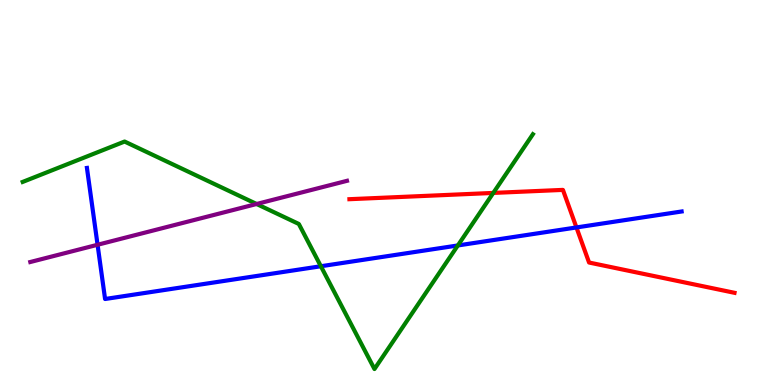[{'lines': ['blue', 'red'], 'intersections': [{'x': 7.44, 'y': 4.09}]}, {'lines': ['green', 'red'], 'intersections': [{'x': 6.37, 'y': 4.99}]}, {'lines': ['purple', 'red'], 'intersections': []}, {'lines': ['blue', 'green'], 'intersections': [{'x': 4.14, 'y': 3.08}, {'x': 5.91, 'y': 3.62}]}, {'lines': ['blue', 'purple'], 'intersections': [{'x': 1.26, 'y': 3.64}]}, {'lines': ['green', 'purple'], 'intersections': [{'x': 3.31, 'y': 4.7}]}]